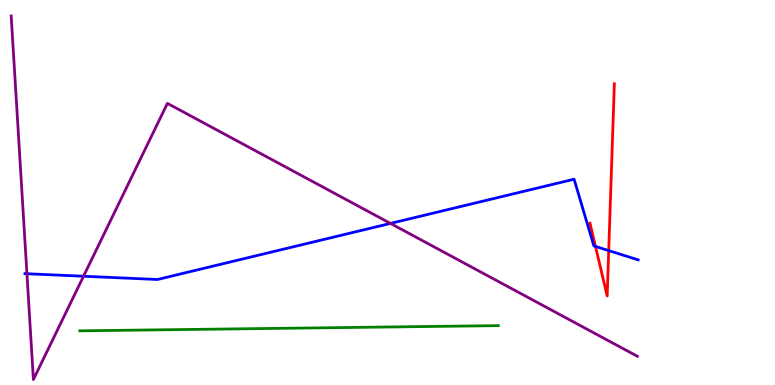[{'lines': ['blue', 'red'], 'intersections': [{'x': 7.68, 'y': 3.6}, {'x': 7.85, 'y': 3.49}]}, {'lines': ['green', 'red'], 'intersections': []}, {'lines': ['purple', 'red'], 'intersections': []}, {'lines': ['blue', 'green'], 'intersections': []}, {'lines': ['blue', 'purple'], 'intersections': [{'x': 0.348, 'y': 2.89}, {'x': 1.08, 'y': 2.82}, {'x': 5.04, 'y': 4.2}]}, {'lines': ['green', 'purple'], 'intersections': []}]